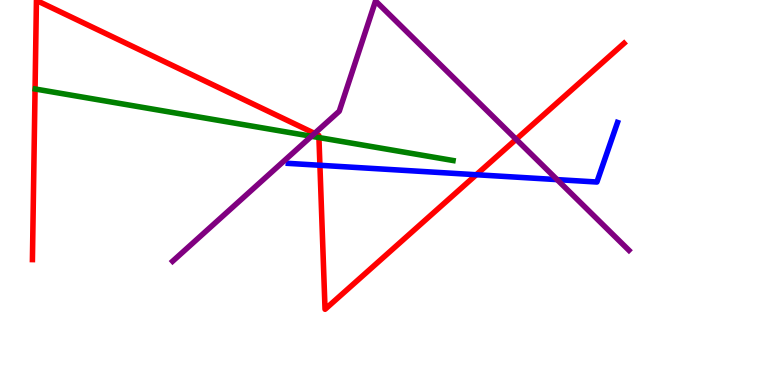[{'lines': ['blue', 'red'], 'intersections': [{'x': 4.13, 'y': 5.71}, {'x': 6.15, 'y': 5.46}]}, {'lines': ['green', 'red'], 'intersections': [{'x': 4.12, 'y': 6.43}]}, {'lines': ['purple', 'red'], 'intersections': [{'x': 4.06, 'y': 6.53}, {'x': 6.66, 'y': 6.38}]}, {'lines': ['blue', 'green'], 'intersections': []}, {'lines': ['blue', 'purple'], 'intersections': [{'x': 7.19, 'y': 5.33}]}, {'lines': ['green', 'purple'], 'intersections': [{'x': 4.02, 'y': 6.46}]}]